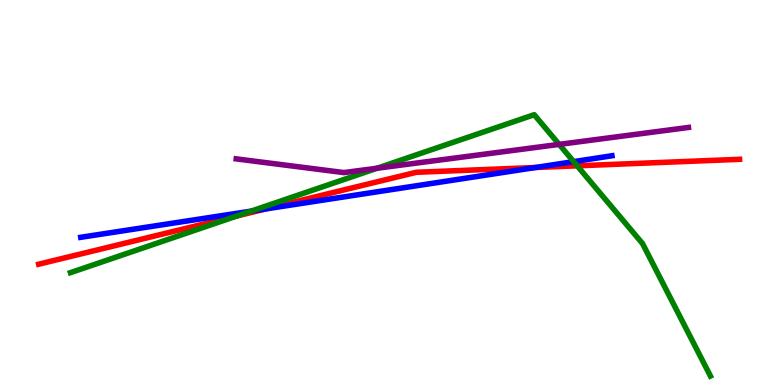[{'lines': ['blue', 'red'], 'intersections': [{'x': 3.43, 'y': 4.58}, {'x': 6.91, 'y': 5.65}]}, {'lines': ['green', 'red'], 'intersections': [{'x': 3.06, 'y': 4.39}, {'x': 7.45, 'y': 5.69}]}, {'lines': ['purple', 'red'], 'intersections': []}, {'lines': ['blue', 'green'], 'intersections': [{'x': 3.24, 'y': 4.52}, {'x': 7.4, 'y': 5.8}]}, {'lines': ['blue', 'purple'], 'intersections': []}, {'lines': ['green', 'purple'], 'intersections': [{'x': 4.87, 'y': 5.63}, {'x': 7.21, 'y': 6.25}]}]